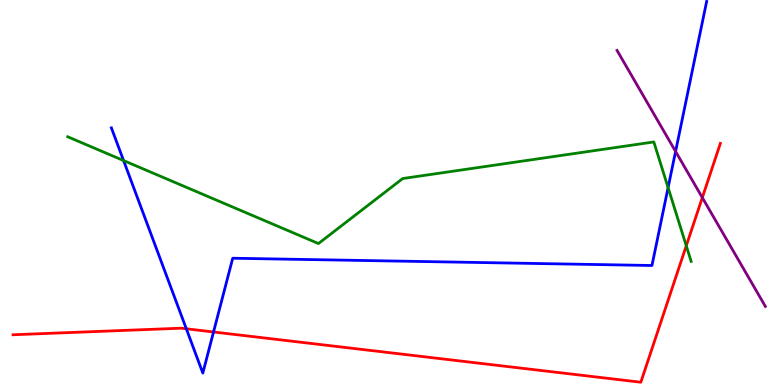[{'lines': ['blue', 'red'], 'intersections': [{'x': 2.4, 'y': 1.46}, {'x': 2.76, 'y': 1.38}]}, {'lines': ['green', 'red'], 'intersections': [{'x': 8.86, 'y': 3.62}]}, {'lines': ['purple', 'red'], 'intersections': [{'x': 9.06, 'y': 4.87}]}, {'lines': ['blue', 'green'], 'intersections': [{'x': 1.59, 'y': 5.83}, {'x': 8.62, 'y': 5.13}]}, {'lines': ['blue', 'purple'], 'intersections': [{'x': 8.72, 'y': 6.07}]}, {'lines': ['green', 'purple'], 'intersections': []}]